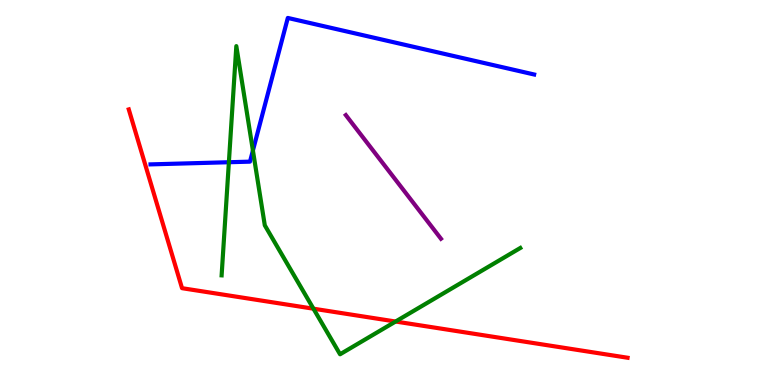[{'lines': ['blue', 'red'], 'intersections': []}, {'lines': ['green', 'red'], 'intersections': [{'x': 4.04, 'y': 1.98}, {'x': 5.1, 'y': 1.65}]}, {'lines': ['purple', 'red'], 'intersections': []}, {'lines': ['blue', 'green'], 'intersections': [{'x': 2.95, 'y': 5.79}, {'x': 3.26, 'y': 6.09}]}, {'lines': ['blue', 'purple'], 'intersections': []}, {'lines': ['green', 'purple'], 'intersections': []}]